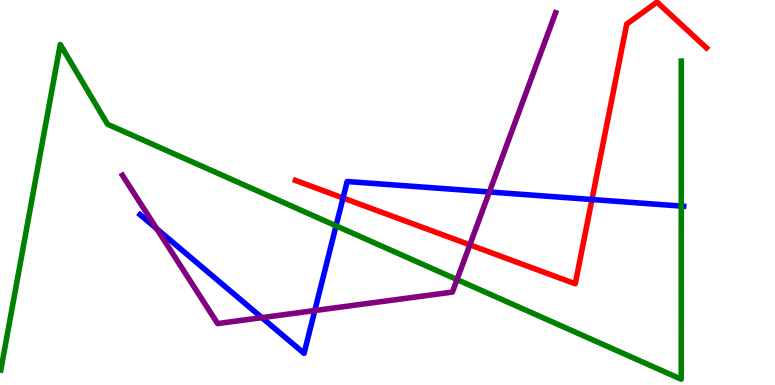[{'lines': ['blue', 'red'], 'intersections': [{'x': 4.43, 'y': 4.86}, {'x': 7.64, 'y': 4.82}]}, {'lines': ['green', 'red'], 'intersections': []}, {'lines': ['purple', 'red'], 'intersections': [{'x': 6.06, 'y': 3.64}]}, {'lines': ['blue', 'green'], 'intersections': [{'x': 4.34, 'y': 4.13}, {'x': 8.79, 'y': 4.65}]}, {'lines': ['blue', 'purple'], 'intersections': [{'x': 2.02, 'y': 4.06}, {'x': 3.38, 'y': 1.75}, {'x': 4.06, 'y': 1.93}, {'x': 6.31, 'y': 5.01}]}, {'lines': ['green', 'purple'], 'intersections': [{'x': 5.9, 'y': 2.74}]}]